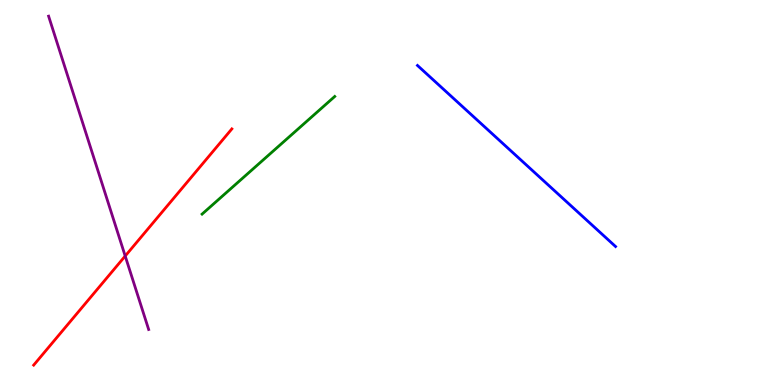[{'lines': ['blue', 'red'], 'intersections': []}, {'lines': ['green', 'red'], 'intersections': []}, {'lines': ['purple', 'red'], 'intersections': [{'x': 1.62, 'y': 3.35}]}, {'lines': ['blue', 'green'], 'intersections': []}, {'lines': ['blue', 'purple'], 'intersections': []}, {'lines': ['green', 'purple'], 'intersections': []}]